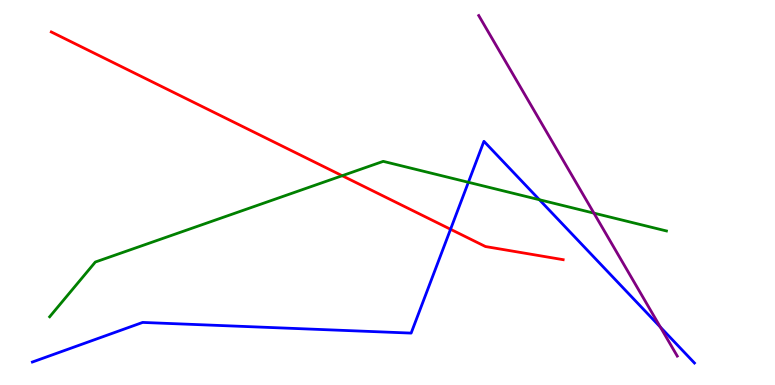[{'lines': ['blue', 'red'], 'intersections': [{'x': 5.81, 'y': 4.04}]}, {'lines': ['green', 'red'], 'intersections': [{'x': 4.42, 'y': 5.44}]}, {'lines': ['purple', 'red'], 'intersections': []}, {'lines': ['blue', 'green'], 'intersections': [{'x': 6.04, 'y': 5.27}, {'x': 6.96, 'y': 4.81}]}, {'lines': ['blue', 'purple'], 'intersections': [{'x': 8.52, 'y': 1.5}]}, {'lines': ['green', 'purple'], 'intersections': [{'x': 7.66, 'y': 4.46}]}]